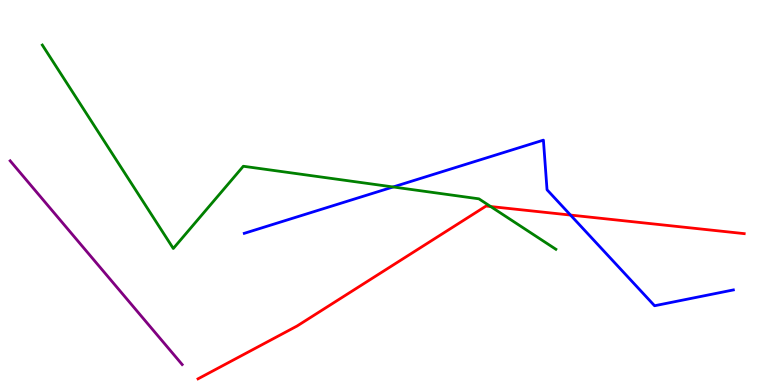[{'lines': ['blue', 'red'], 'intersections': [{'x': 7.36, 'y': 4.41}]}, {'lines': ['green', 'red'], 'intersections': [{'x': 6.33, 'y': 4.64}]}, {'lines': ['purple', 'red'], 'intersections': []}, {'lines': ['blue', 'green'], 'intersections': [{'x': 5.07, 'y': 5.14}]}, {'lines': ['blue', 'purple'], 'intersections': []}, {'lines': ['green', 'purple'], 'intersections': []}]